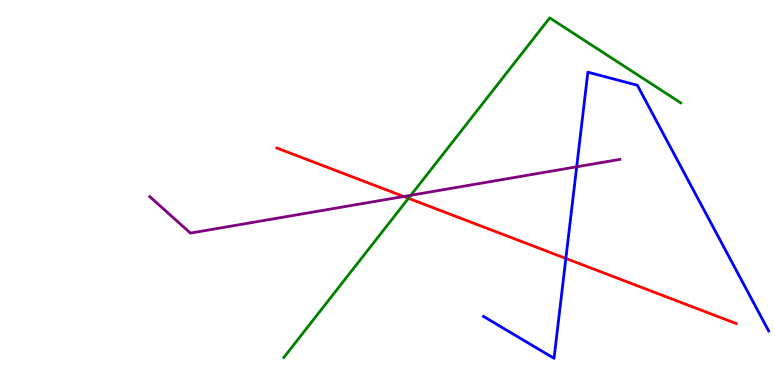[{'lines': ['blue', 'red'], 'intersections': [{'x': 7.3, 'y': 3.29}]}, {'lines': ['green', 'red'], 'intersections': [{'x': 5.27, 'y': 4.85}]}, {'lines': ['purple', 'red'], 'intersections': [{'x': 5.21, 'y': 4.9}]}, {'lines': ['blue', 'green'], 'intersections': []}, {'lines': ['blue', 'purple'], 'intersections': [{'x': 7.44, 'y': 5.67}]}, {'lines': ['green', 'purple'], 'intersections': [{'x': 5.3, 'y': 4.93}]}]